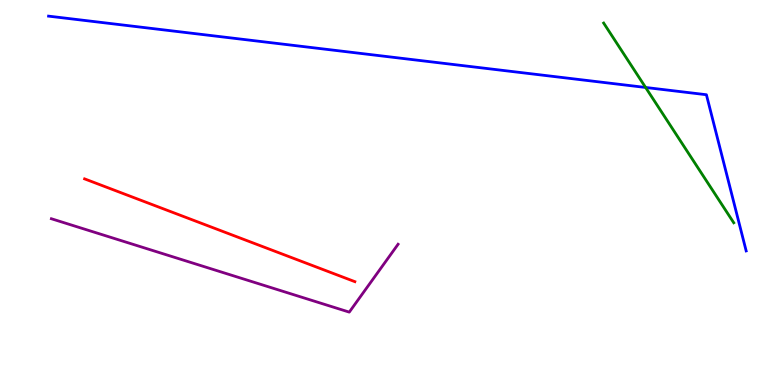[{'lines': ['blue', 'red'], 'intersections': []}, {'lines': ['green', 'red'], 'intersections': []}, {'lines': ['purple', 'red'], 'intersections': []}, {'lines': ['blue', 'green'], 'intersections': [{'x': 8.33, 'y': 7.73}]}, {'lines': ['blue', 'purple'], 'intersections': []}, {'lines': ['green', 'purple'], 'intersections': []}]